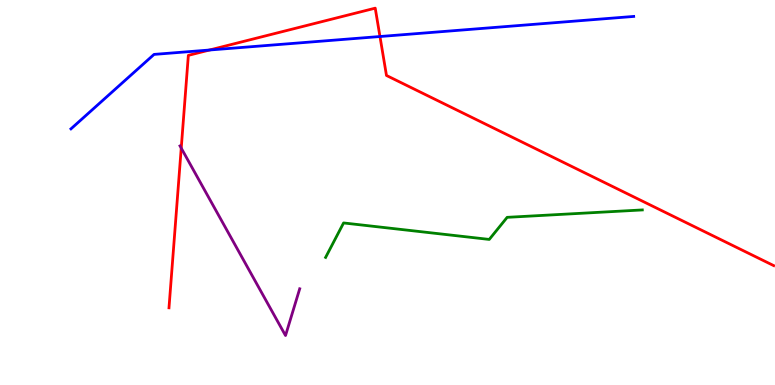[{'lines': ['blue', 'red'], 'intersections': [{'x': 2.7, 'y': 8.7}, {'x': 4.9, 'y': 9.05}]}, {'lines': ['green', 'red'], 'intersections': []}, {'lines': ['purple', 'red'], 'intersections': [{'x': 2.34, 'y': 6.15}]}, {'lines': ['blue', 'green'], 'intersections': []}, {'lines': ['blue', 'purple'], 'intersections': []}, {'lines': ['green', 'purple'], 'intersections': []}]